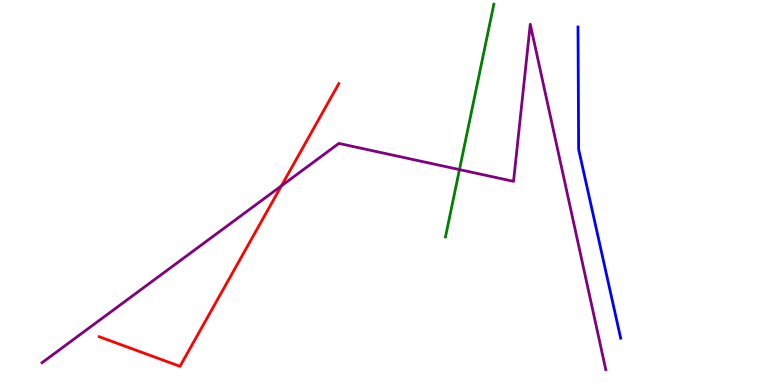[{'lines': ['blue', 'red'], 'intersections': []}, {'lines': ['green', 'red'], 'intersections': []}, {'lines': ['purple', 'red'], 'intersections': [{'x': 3.63, 'y': 5.17}]}, {'lines': ['blue', 'green'], 'intersections': []}, {'lines': ['blue', 'purple'], 'intersections': []}, {'lines': ['green', 'purple'], 'intersections': [{'x': 5.93, 'y': 5.59}]}]